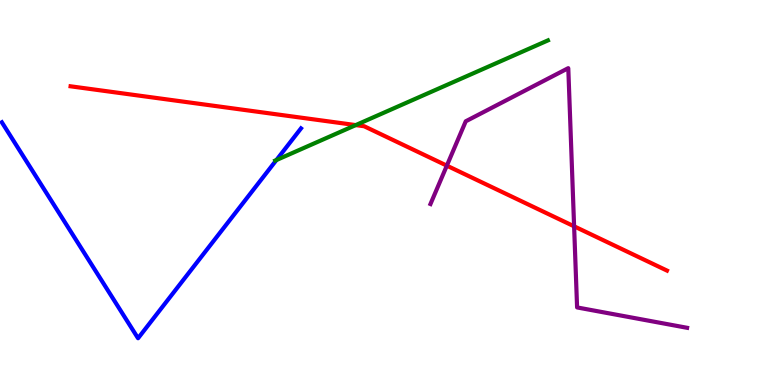[{'lines': ['blue', 'red'], 'intersections': []}, {'lines': ['green', 'red'], 'intersections': [{'x': 4.59, 'y': 6.75}]}, {'lines': ['purple', 'red'], 'intersections': [{'x': 5.77, 'y': 5.7}, {'x': 7.41, 'y': 4.12}]}, {'lines': ['blue', 'green'], 'intersections': [{'x': 3.57, 'y': 5.84}]}, {'lines': ['blue', 'purple'], 'intersections': []}, {'lines': ['green', 'purple'], 'intersections': []}]